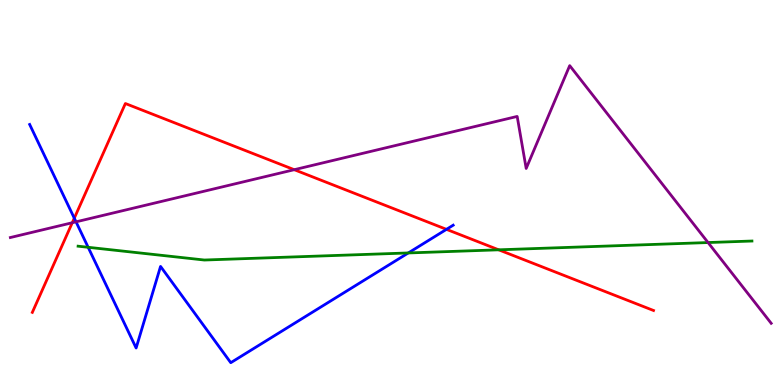[{'lines': ['blue', 'red'], 'intersections': [{'x': 0.959, 'y': 4.33}, {'x': 5.76, 'y': 4.04}]}, {'lines': ['green', 'red'], 'intersections': [{'x': 6.43, 'y': 3.51}]}, {'lines': ['purple', 'red'], 'intersections': [{'x': 0.933, 'y': 4.21}, {'x': 3.8, 'y': 5.59}]}, {'lines': ['blue', 'green'], 'intersections': [{'x': 1.14, 'y': 3.58}, {'x': 5.27, 'y': 3.43}]}, {'lines': ['blue', 'purple'], 'intersections': [{'x': 0.981, 'y': 4.24}]}, {'lines': ['green', 'purple'], 'intersections': [{'x': 9.14, 'y': 3.7}]}]